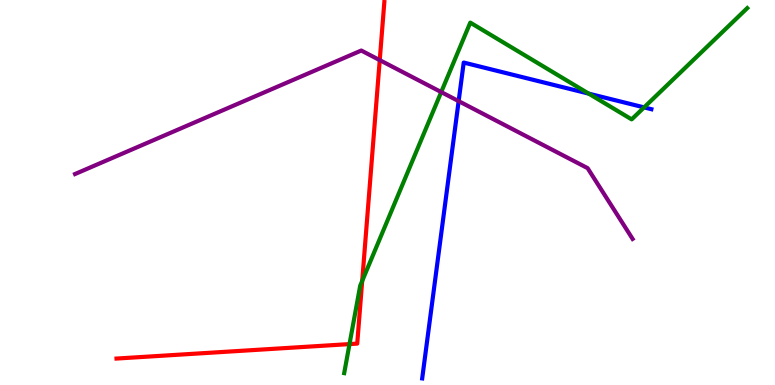[{'lines': ['blue', 'red'], 'intersections': []}, {'lines': ['green', 'red'], 'intersections': [{'x': 4.51, 'y': 1.06}, {'x': 4.67, 'y': 2.7}]}, {'lines': ['purple', 'red'], 'intersections': [{'x': 4.9, 'y': 8.44}]}, {'lines': ['blue', 'green'], 'intersections': [{'x': 7.6, 'y': 7.57}, {'x': 8.31, 'y': 7.21}]}, {'lines': ['blue', 'purple'], 'intersections': [{'x': 5.92, 'y': 7.37}]}, {'lines': ['green', 'purple'], 'intersections': [{'x': 5.69, 'y': 7.61}]}]